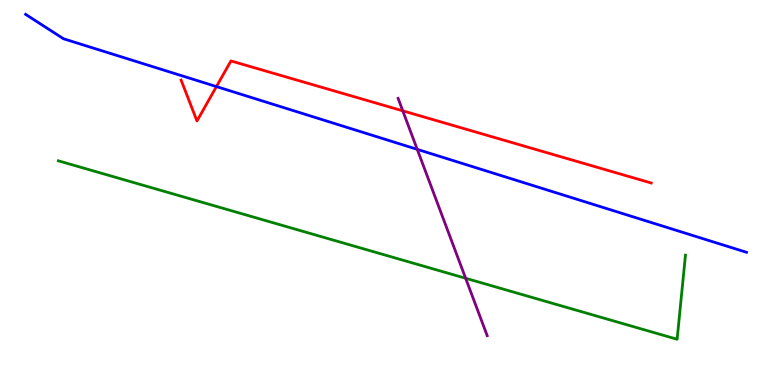[{'lines': ['blue', 'red'], 'intersections': [{'x': 2.79, 'y': 7.75}]}, {'lines': ['green', 'red'], 'intersections': []}, {'lines': ['purple', 'red'], 'intersections': [{'x': 5.2, 'y': 7.12}]}, {'lines': ['blue', 'green'], 'intersections': []}, {'lines': ['blue', 'purple'], 'intersections': [{'x': 5.38, 'y': 6.12}]}, {'lines': ['green', 'purple'], 'intersections': [{'x': 6.01, 'y': 2.77}]}]